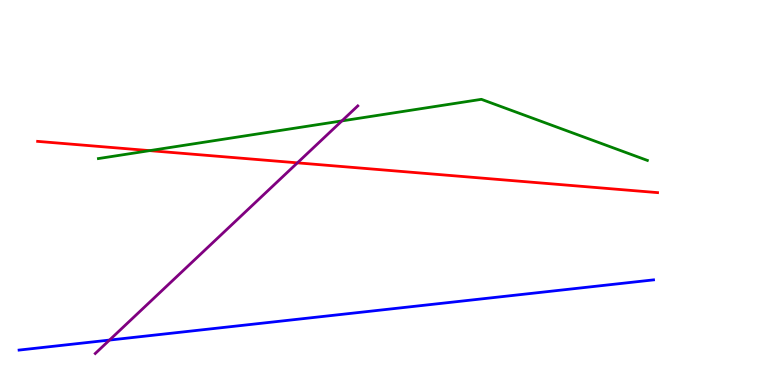[{'lines': ['blue', 'red'], 'intersections': []}, {'lines': ['green', 'red'], 'intersections': [{'x': 1.93, 'y': 6.09}]}, {'lines': ['purple', 'red'], 'intersections': [{'x': 3.84, 'y': 5.77}]}, {'lines': ['blue', 'green'], 'intersections': []}, {'lines': ['blue', 'purple'], 'intersections': [{'x': 1.41, 'y': 1.17}]}, {'lines': ['green', 'purple'], 'intersections': [{'x': 4.41, 'y': 6.86}]}]